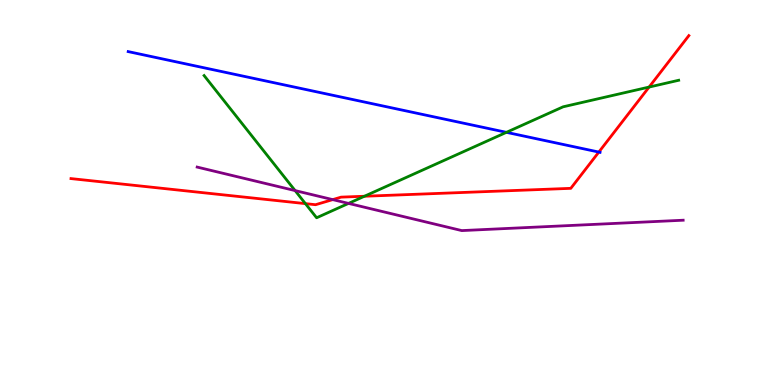[{'lines': ['blue', 'red'], 'intersections': [{'x': 7.73, 'y': 6.05}]}, {'lines': ['green', 'red'], 'intersections': [{'x': 3.94, 'y': 4.71}, {'x': 4.7, 'y': 4.9}, {'x': 8.38, 'y': 7.74}]}, {'lines': ['purple', 'red'], 'intersections': [{'x': 4.29, 'y': 4.82}]}, {'lines': ['blue', 'green'], 'intersections': [{'x': 6.53, 'y': 6.56}]}, {'lines': ['blue', 'purple'], 'intersections': []}, {'lines': ['green', 'purple'], 'intersections': [{'x': 3.81, 'y': 5.05}, {'x': 4.5, 'y': 4.72}]}]